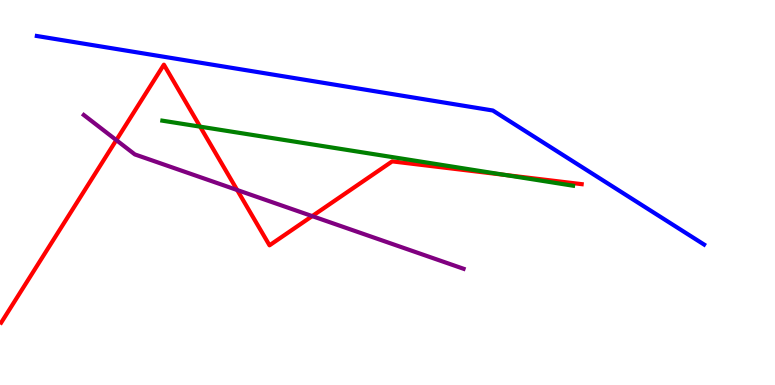[{'lines': ['blue', 'red'], 'intersections': []}, {'lines': ['green', 'red'], 'intersections': [{'x': 2.58, 'y': 6.71}, {'x': 6.52, 'y': 5.46}]}, {'lines': ['purple', 'red'], 'intersections': [{'x': 1.5, 'y': 6.36}, {'x': 3.06, 'y': 5.06}, {'x': 4.03, 'y': 4.39}]}, {'lines': ['blue', 'green'], 'intersections': []}, {'lines': ['blue', 'purple'], 'intersections': []}, {'lines': ['green', 'purple'], 'intersections': []}]